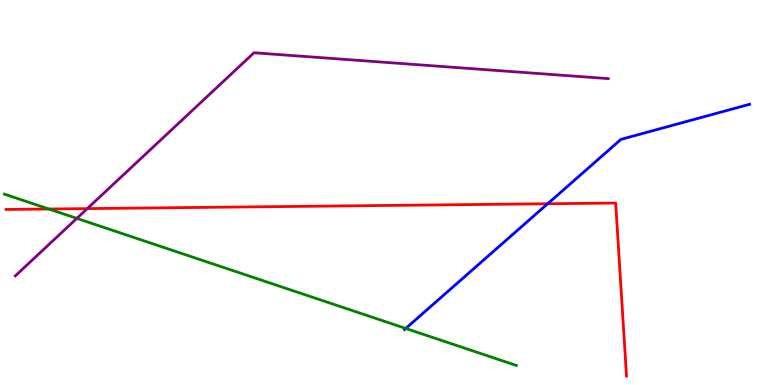[{'lines': ['blue', 'red'], 'intersections': [{'x': 7.07, 'y': 4.71}]}, {'lines': ['green', 'red'], 'intersections': [{'x': 0.631, 'y': 4.57}]}, {'lines': ['purple', 'red'], 'intersections': [{'x': 1.13, 'y': 4.58}]}, {'lines': ['blue', 'green'], 'intersections': [{'x': 5.24, 'y': 1.47}]}, {'lines': ['blue', 'purple'], 'intersections': []}, {'lines': ['green', 'purple'], 'intersections': [{'x': 0.991, 'y': 4.33}]}]